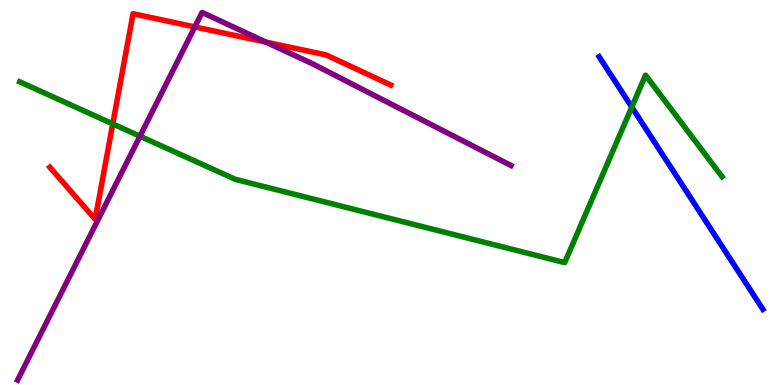[{'lines': ['blue', 'red'], 'intersections': []}, {'lines': ['green', 'red'], 'intersections': [{'x': 1.46, 'y': 6.78}]}, {'lines': ['purple', 'red'], 'intersections': [{'x': 2.51, 'y': 9.3}, {'x': 3.43, 'y': 8.91}]}, {'lines': ['blue', 'green'], 'intersections': [{'x': 8.15, 'y': 7.22}]}, {'lines': ['blue', 'purple'], 'intersections': []}, {'lines': ['green', 'purple'], 'intersections': [{'x': 1.81, 'y': 6.46}]}]